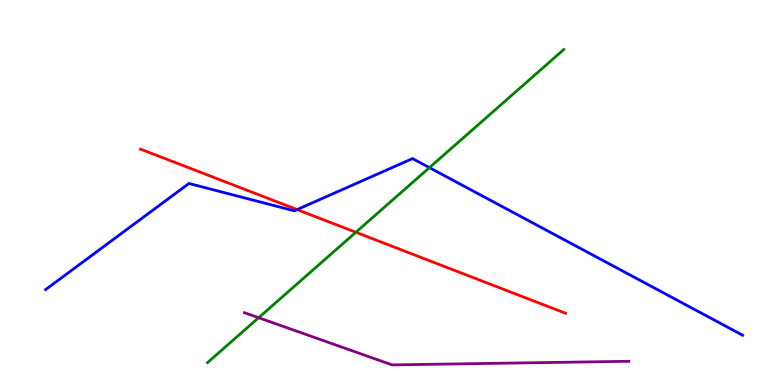[{'lines': ['blue', 'red'], 'intersections': [{'x': 3.83, 'y': 4.56}]}, {'lines': ['green', 'red'], 'intersections': [{'x': 4.59, 'y': 3.97}]}, {'lines': ['purple', 'red'], 'intersections': []}, {'lines': ['blue', 'green'], 'intersections': [{'x': 5.54, 'y': 5.65}]}, {'lines': ['blue', 'purple'], 'intersections': []}, {'lines': ['green', 'purple'], 'intersections': [{'x': 3.34, 'y': 1.75}]}]